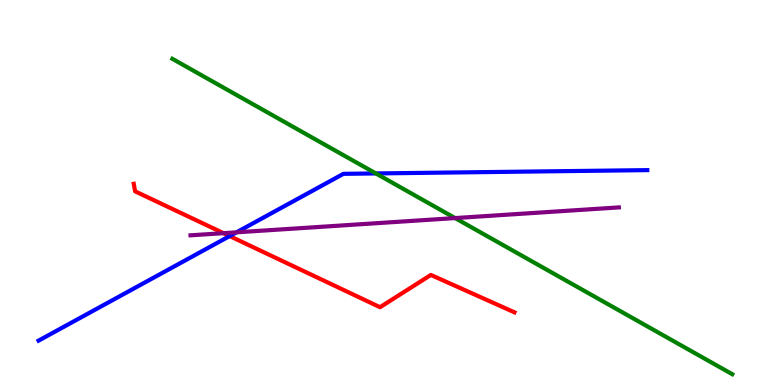[{'lines': ['blue', 'red'], 'intersections': [{'x': 2.96, 'y': 3.87}]}, {'lines': ['green', 'red'], 'intersections': []}, {'lines': ['purple', 'red'], 'intersections': [{'x': 2.88, 'y': 3.94}]}, {'lines': ['blue', 'green'], 'intersections': [{'x': 4.85, 'y': 5.5}]}, {'lines': ['blue', 'purple'], 'intersections': [{'x': 3.05, 'y': 3.97}]}, {'lines': ['green', 'purple'], 'intersections': [{'x': 5.87, 'y': 4.34}]}]